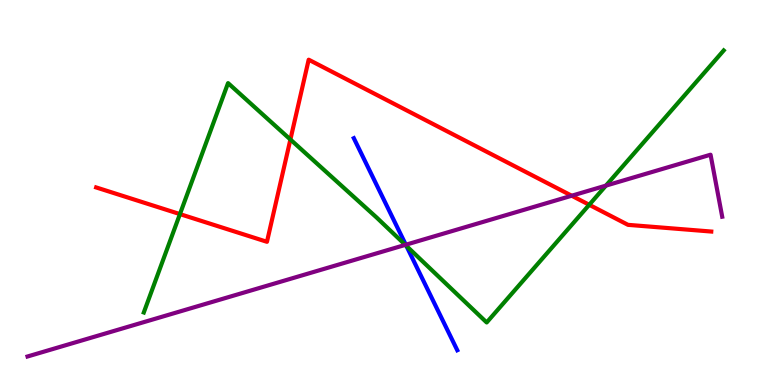[{'lines': ['blue', 'red'], 'intersections': []}, {'lines': ['green', 'red'], 'intersections': [{'x': 2.32, 'y': 4.44}, {'x': 3.75, 'y': 6.38}, {'x': 7.6, 'y': 4.68}]}, {'lines': ['purple', 'red'], 'intersections': [{'x': 7.38, 'y': 4.92}]}, {'lines': ['blue', 'green'], 'intersections': [{'x': 5.24, 'y': 3.61}]}, {'lines': ['blue', 'purple'], 'intersections': [{'x': 5.24, 'y': 3.64}]}, {'lines': ['green', 'purple'], 'intersections': [{'x': 5.23, 'y': 3.64}, {'x': 7.82, 'y': 5.18}]}]